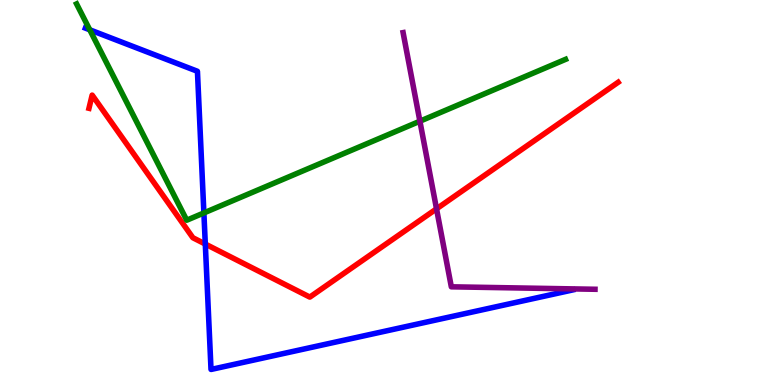[{'lines': ['blue', 'red'], 'intersections': [{'x': 2.65, 'y': 3.66}]}, {'lines': ['green', 'red'], 'intersections': []}, {'lines': ['purple', 'red'], 'intersections': [{'x': 5.63, 'y': 4.58}]}, {'lines': ['blue', 'green'], 'intersections': [{'x': 1.16, 'y': 9.23}, {'x': 2.63, 'y': 4.47}]}, {'lines': ['blue', 'purple'], 'intersections': []}, {'lines': ['green', 'purple'], 'intersections': [{'x': 5.42, 'y': 6.85}]}]